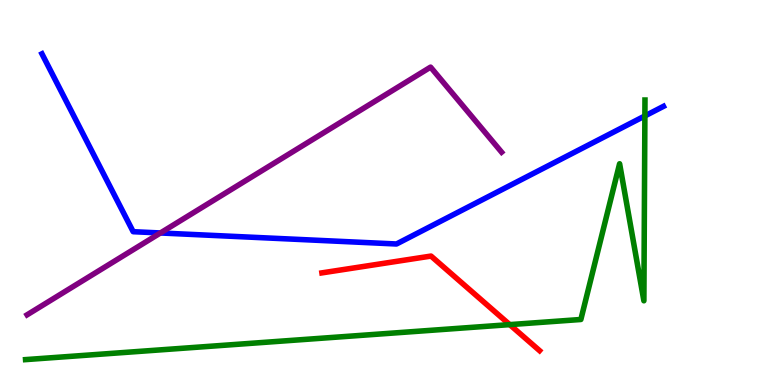[{'lines': ['blue', 'red'], 'intersections': []}, {'lines': ['green', 'red'], 'intersections': [{'x': 6.58, 'y': 1.57}]}, {'lines': ['purple', 'red'], 'intersections': []}, {'lines': ['blue', 'green'], 'intersections': [{'x': 8.32, 'y': 6.99}]}, {'lines': ['blue', 'purple'], 'intersections': [{'x': 2.07, 'y': 3.95}]}, {'lines': ['green', 'purple'], 'intersections': []}]